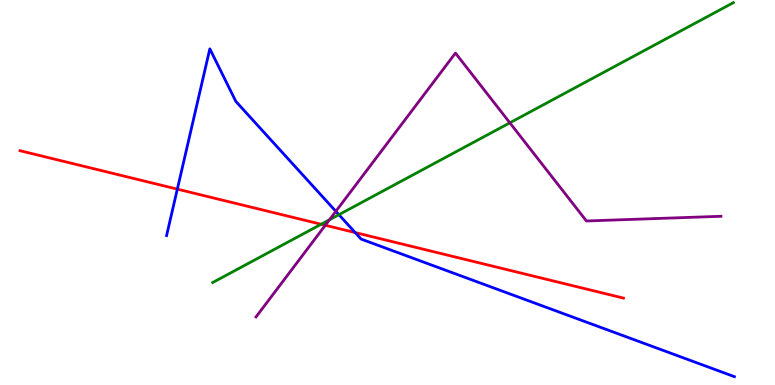[{'lines': ['blue', 'red'], 'intersections': [{'x': 2.29, 'y': 5.09}, {'x': 4.58, 'y': 3.96}]}, {'lines': ['green', 'red'], 'intersections': [{'x': 4.14, 'y': 4.18}]}, {'lines': ['purple', 'red'], 'intersections': [{'x': 4.2, 'y': 4.15}]}, {'lines': ['blue', 'green'], 'intersections': [{'x': 4.37, 'y': 4.42}]}, {'lines': ['blue', 'purple'], 'intersections': [{'x': 4.33, 'y': 4.51}]}, {'lines': ['green', 'purple'], 'intersections': [{'x': 4.25, 'y': 4.29}, {'x': 6.58, 'y': 6.81}]}]